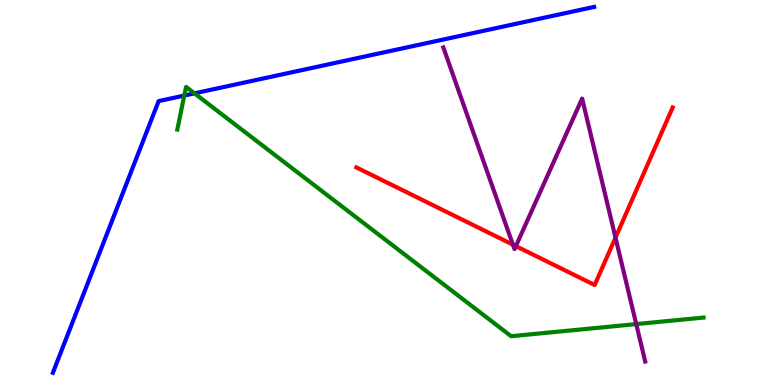[{'lines': ['blue', 'red'], 'intersections': []}, {'lines': ['green', 'red'], 'intersections': []}, {'lines': ['purple', 'red'], 'intersections': [{'x': 6.62, 'y': 3.65}, {'x': 6.66, 'y': 3.61}, {'x': 7.94, 'y': 3.83}]}, {'lines': ['blue', 'green'], 'intersections': [{'x': 2.38, 'y': 7.52}, {'x': 2.51, 'y': 7.58}]}, {'lines': ['blue', 'purple'], 'intersections': []}, {'lines': ['green', 'purple'], 'intersections': [{'x': 8.21, 'y': 1.58}]}]